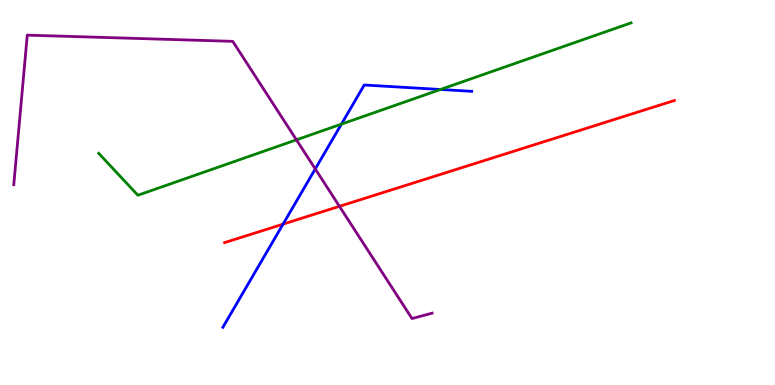[{'lines': ['blue', 'red'], 'intersections': [{'x': 3.65, 'y': 4.18}]}, {'lines': ['green', 'red'], 'intersections': []}, {'lines': ['purple', 'red'], 'intersections': [{'x': 4.38, 'y': 4.64}]}, {'lines': ['blue', 'green'], 'intersections': [{'x': 4.41, 'y': 6.78}, {'x': 5.68, 'y': 7.68}]}, {'lines': ['blue', 'purple'], 'intersections': [{'x': 4.07, 'y': 5.61}]}, {'lines': ['green', 'purple'], 'intersections': [{'x': 3.82, 'y': 6.37}]}]